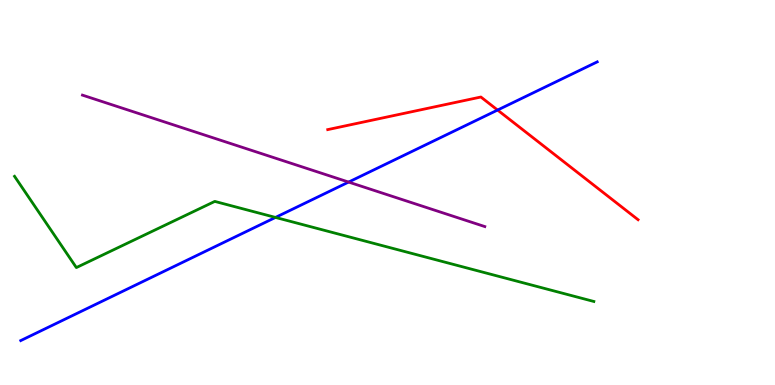[{'lines': ['blue', 'red'], 'intersections': [{'x': 6.42, 'y': 7.14}]}, {'lines': ['green', 'red'], 'intersections': []}, {'lines': ['purple', 'red'], 'intersections': []}, {'lines': ['blue', 'green'], 'intersections': [{'x': 3.55, 'y': 4.35}]}, {'lines': ['blue', 'purple'], 'intersections': [{'x': 4.5, 'y': 5.27}]}, {'lines': ['green', 'purple'], 'intersections': []}]